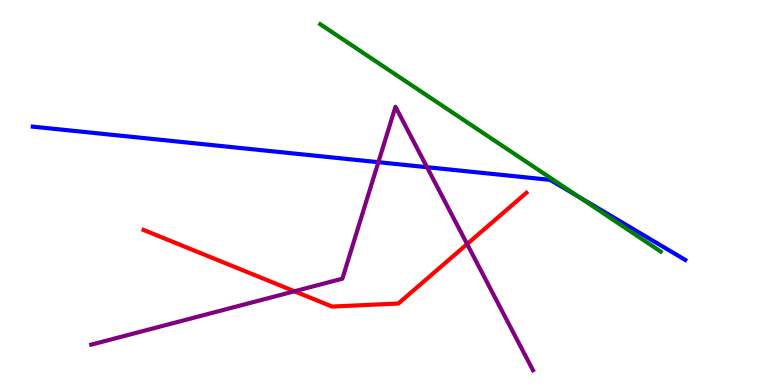[{'lines': ['blue', 'red'], 'intersections': []}, {'lines': ['green', 'red'], 'intersections': []}, {'lines': ['purple', 'red'], 'intersections': [{'x': 3.8, 'y': 2.43}, {'x': 6.03, 'y': 3.66}]}, {'lines': ['blue', 'green'], 'intersections': [{'x': 7.46, 'y': 4.89}]}, {'lines': ['blue', 'purple'], 'intersections': [{'x': 4.88, 'y': 5.79}, {'x': 5.51, 'y': 5.66}]}, {'lines': ['green', 'purple'], 'intersections': []}]